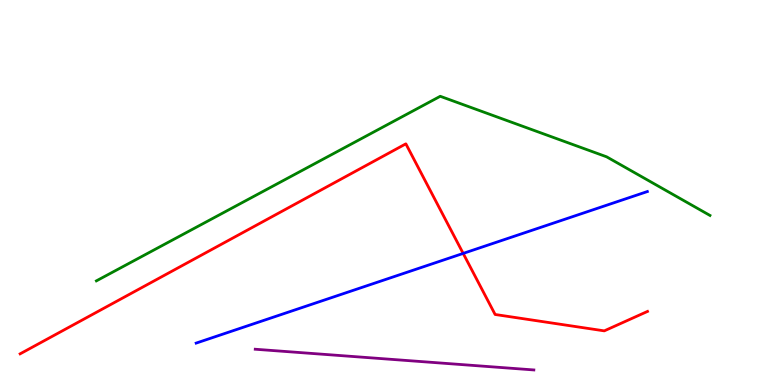[{'lines': ['blue', 'red'], 'intersections': [{'x': 5.98, 'y': 3.42}]}, {'lines': ['green', 'red'], 'intersections': []}, {'lines': ['purple', 'red'], 'intersections': []}, {'lines': ['blue', 'green'], 'intersections': []}, {'lines': ['blue', 'purple'], 'intersections': []}, {'lines': ['green', 'purple'], 'intersections': []}]